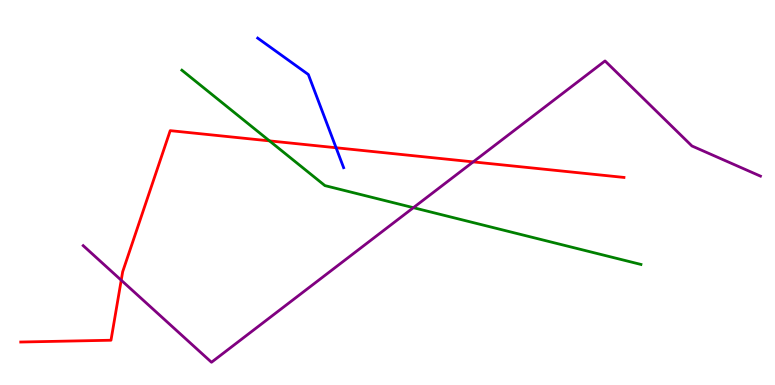[{'lines': ['blue', 'red'], 'intersections': [{'x': 4.34, 'y': 6.16}]}, {'lines': ['green', 'red'], 'intersections': [{'x': 3.48, 'y': 6.34}]}, {'lines': ['purple', 'red'], 'intersections': [{'x': 1.56, 'y': 2.72}, {'x': 6.11, 'y': 5.8}]}, {'lines': ['blue', 'green'], 'intersections': []}, {'lines': ['blue', 'purple'], 'intersections': []}, {'lines': ['green', 'purple'], 'intersections': [{'x': 5.33, 'y': 4.61}]}]